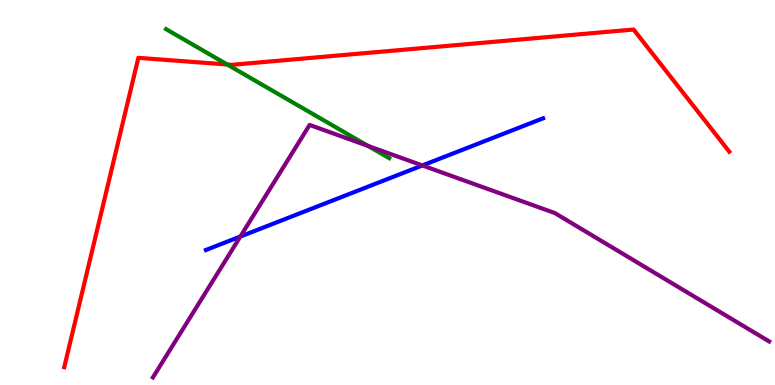[{'lines': ['blue', 'red'], 'intersections': []}, {'lines': ['green', 'red'], 'intersections': [{'x': 2.93, 'y': 8.33}]}, {'lines': ['purple', 'red'], 'intersections': []}, {'lines': ['blue', 'green'], 'intersections': []}, {'lines': ['blue', 'purple'], 'intersections': [{'x': 3.1, 'y': 3.86}, {'x': 5.45, 'y': 5.7}]}, {'lines': ['green', 'purple'], 'intersections': [{'x': 4.75, 'y': 6.21}]}]